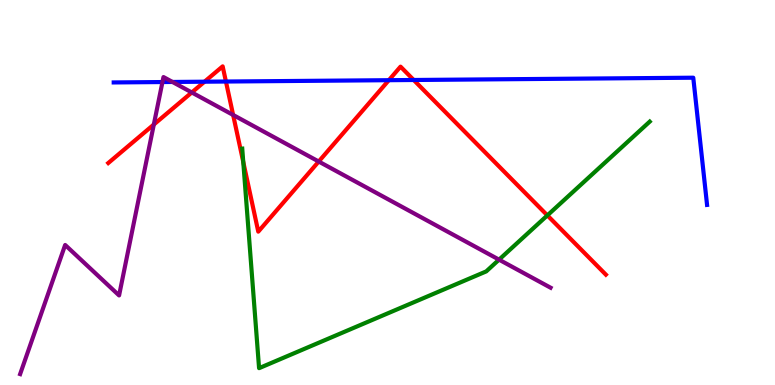[{'lines': ['blue', 'red'], 'intersections': [{'x': 2.64, 'y': 7.88}, {'x': 2.92, 'y': 7.88}, {'x': 5.02, 'y': 7.92}, {'x': 5.34, 'y': 7.92}]}, {'lines': ['green', 'red'], 'intersections': [{'x': 3.14, 'y': 5.79}, {'x': 7.06, 'y': 4.41}]}, {'lines': ['purple', 'red'], 'intersections': [{'x': 1.98, 'y': 6.77}, {'x': 2.47, 'y': 7.6}, {'x': 3.01, 'y': 7.01}, {'x': 4.11, 'y': 5.8}]}, {'lines': ['blue', 'green'], 'intersections': []}, {'lines': ['blue', 'purple'], 'intersections': [{'x': 2.1, 'y': 7.87}, {'x': 2.23, 'y': 7.87}]}, {'lines': ['green', 'purple'], 'intersections': [{'x': 6.44, 'y': 3.26}]}]